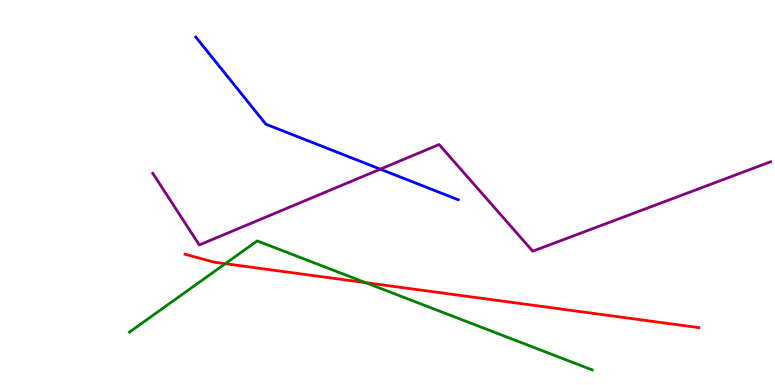[{'lines': ['blue', 'red'], 'intersections': []}, {'lines': ['green', 'red'], 'intersections': [{'x': 2.91, 'y': 3.15}, {'x': 4.72, 'y': 2.66}]}, {'lines': ['purple', 'red'], 'intersections': []}, {'lines': ['blue', 'green'], 'intersections': []}, {'lines': ['blue', 'purple'], 'intersections': [{'x': 4.91, 'y': 5.61}]}, {'lines': ['green', 'purple'], 'intersections': []}]